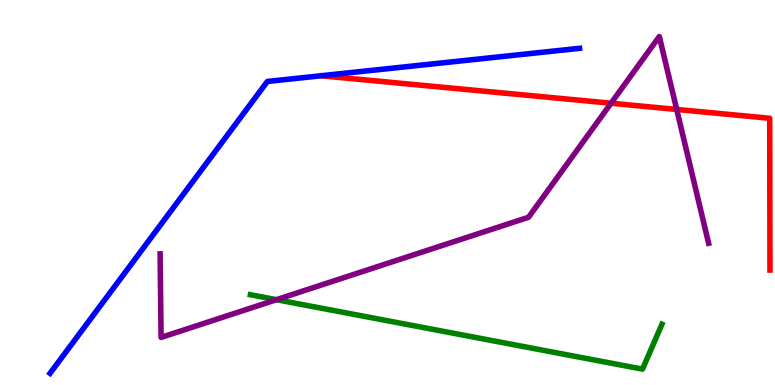[{'lines': ['blue', 'red'], 'intersections': []}, {'lines': ['green', 'red'], 'intersections': []}, {'lines': ['purple', 'red'], 'intersections': [{'x': 7.88, 'y': 7.32}, {'x': 8.73, 'y': 7.16}]}, {'lines': ['blue', 'green'], 'intersections': []}, {'lines': ['blue', 'purple'], 'intersections': []}, {'lines': ['green', 'purple'], 'intersections': [{'x': 3.57, 'y': 2.22}]}]